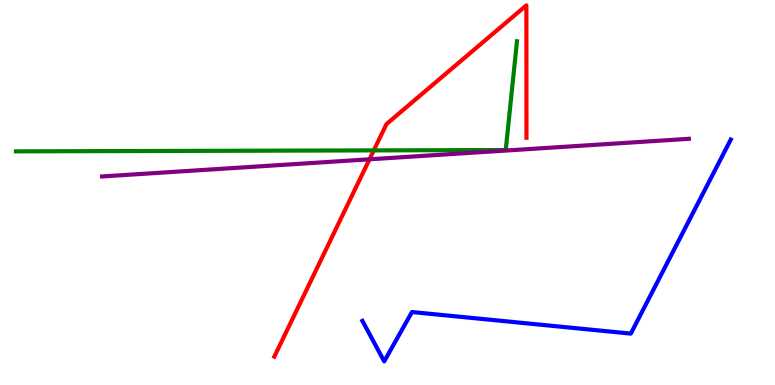[{'lines': ['blue', 'red'], 'intersections': []}, {'lines': ['green', 'red'], 'intersections': [{'x': 4.82, 'y': 6.09}]}, {'lines': ['purple', 'red'], 'intersections': [{'x': 4.77, 'y': 5.86}]}, {'lines': ['blue', 'green'], 'intersections': []}, {'lines': ['blue', 'purple'], 'intersections': []}, {'lines': ['green', 'purple'], 'intersections': []}]